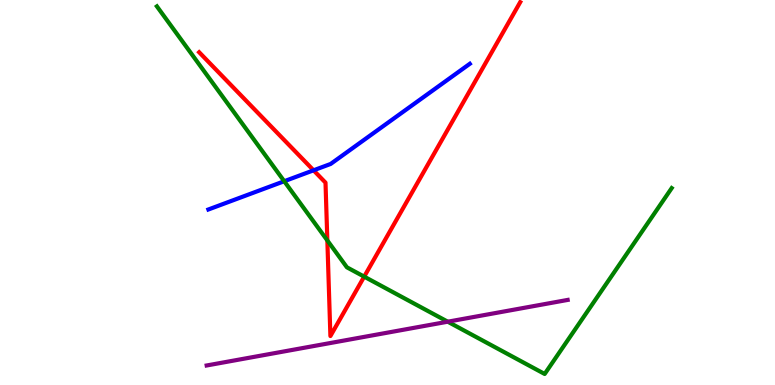[{'lines': ['blue', 'red'], 'intersections': [{'x': 4.05, 'y': 5.58}]}, {'lines': ['green', 'red'], 'intersections': [{'x': 4.22, 'y': 3.75}, {'x': 4.7, 'y': 2.81}]}, {'lines': ['purple', 'red'], 'intersections': []}, {'lines': ['blue', 'green'], 'intersections': [{'x': 3.67, 'y': 5.29}]}, {'lines': ['blue', 'purple'], 'intersections': []}, {'lines': ['green', 'purple'], 'intersections': [{'x': 5.78, 'y': 1.64}]}]